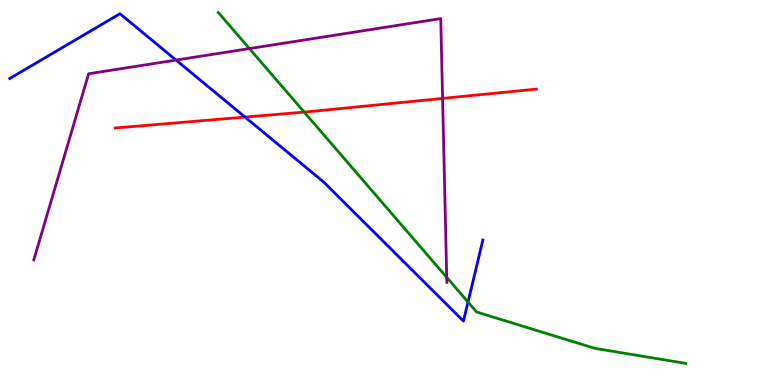[{'lines': ['blue', 'red'], 'intersections': [{'x': 3.16, 'y': 6.96}]}, {'lines': ['green', 'red'], 'intersections': [{'x': 3.93, 'y': 7.09}]}, {'lines': ['purple', 'red'], 'intersections': [{'x': 5.71, 'y': 7.44}]}, {'lines': ['blue', 'green'], 'intersections': [{'x': 6.04, 'y': 2.15}]}, {'lines': ['blue', 'purple'], 'intersections': [{'x': 2.27, 'y': 8.44}]}, {'lines': ['green', 'purple'], 'intersections': [{'x': 3.22, 'y': 8.74}, {'x': 5.76, 'y': 2.8}]}]